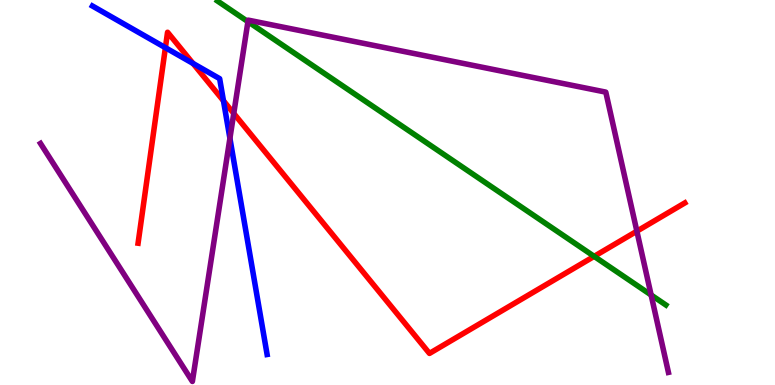[{'lines': ['blue', 'red'], 'intersections': [{'x': 2.13, 'y': 8.76}, {'x': 2.49, 'y': 8.35}, {'x': 2.88, 'y': 7.38}]}, {'lines': ['green', 'red'], 'intersections': [{'x': 7.67, 'y': 3.34}]}, {'lines': ['purple', 'red'], 'intersections': [{'x': 3.02, 'y': 7.05}, {'x': 8.22, 'y': 4.0}]}, {'lines': ['blue', 'green'], 'intersections': []}, {'lines': ['blue', 'purple'], 'intersections': [{'x': 2.97, 'y': 6.41}]}, {'lines': ['green', 'purple'], 'intersections': [{'x': 3.2, 'y': 9.44}, {'x': 8.4, 'y': 2.34}]}]